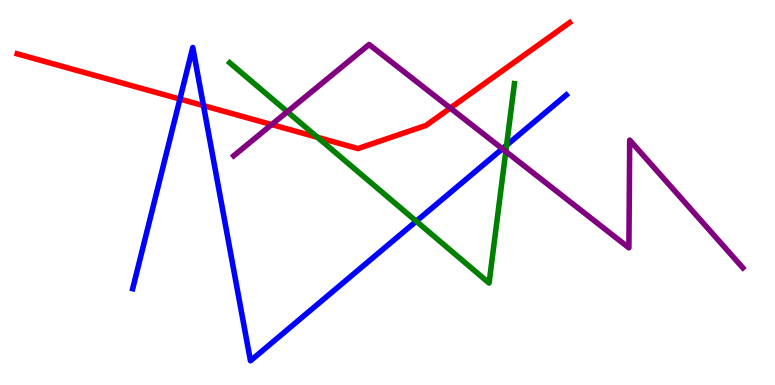[{'lines': ['blue', 'red'], 'intersections': [{'x': 2.32, 'y': 7.43}, {'x': 2.63, 'y': 7.26}]}, {'lines': ['green', 'red'], 'intersections': [{'x': 4.1, 'y': 6.43}]}, {'lines': ['purple', 'red'], 'intersections': [{'x': 3.51, 'y': 6.76}, {'x': 5.81, 'y': 7.19}]}, {'lines': ['blue', 'green'], 'intersections': [{'x': 5.37, 'y': 4.25}, {'x': 6.54, 'y': 6.23}]}, {'lines': ['blue', 'purple'], 'intersections': [{'x': 6.48, 'y': 6.14}]}, {'lines': ['green', 'purple'], 'intersections': [{'x': 3.71, 'y': 7.1}, {'x': 6.53, 'y': 6.07}]}]